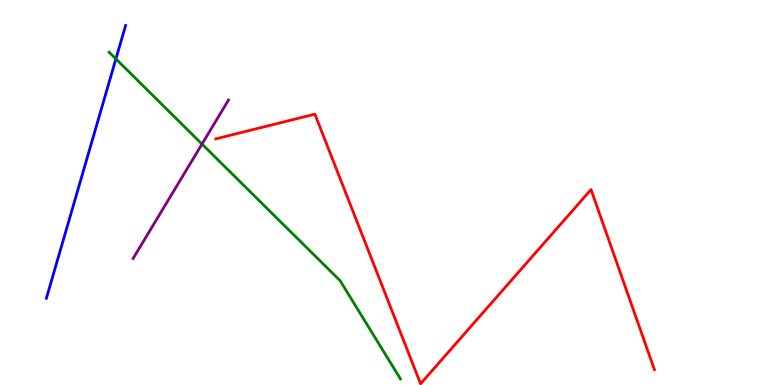[{'lines': ['blue', 'red'], 'intersections': []}, {'lines': ['green', 'red'], 'intersections': []}, {'lines': ['purple', 'red'], 'intersections': []}, {'lines': ['blue', 'green'], 'intersections': [{'x': 1.5, 'y': 8.47}]}, {'lines': ['blue', 'purple'], 'intersections': []}, {'lines': ['green', 'purple'], 'intersections': [{'x': 2.61, 'y': 6.26}]}]